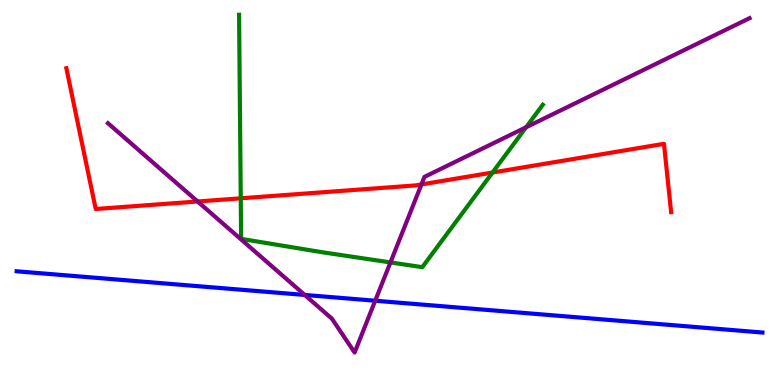[{'lines': ['blue', 'red'], 'intersections': []}, {'lines': ['green', 'red'], 'intersections': [{'x': 3.11, 'y': 4.85}, {'x': 6.35, 'y': 5.52}]}, {'lines': ['purple', 'red'], 'intersections': [{'x': 2.55, 'y': 4.77}, {'x': 5.44, 'y': 5.21}]}, {'lines': ['blue', 'green'], 'intersections': []}, {'lines': ['blue', 'purple'], 'intersections': [{'x': 3.93, 'y': 2.34}, {'x': 4.84, 'y': 2.19}]}, {'lines': ['green', 'purple'], 'intersections': [{'x': 5.04, 'y': 3.18}, {'x': 6.79, 'y': 6.69}]}]